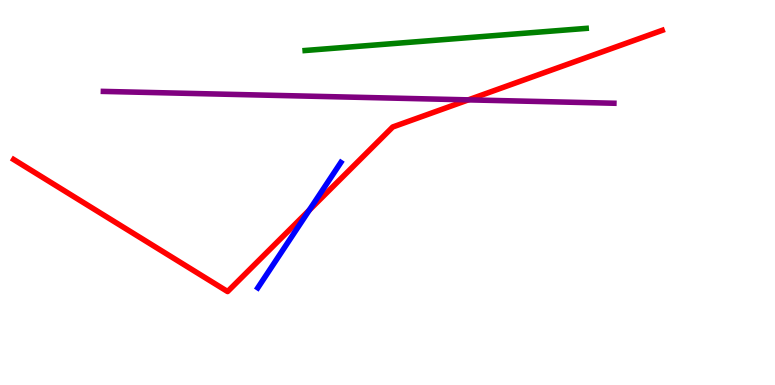[{'lines': ['blue', 'red'], 'intersections': [{'x': 3.99, 'y': 4.54}]}, {'lines': ['green', 'red'], 'intersections': []}, {'lines': ['purple', 'red'], 'intersections': [{'x': 6.04, 'y': 7.41}]}, {'lines': ['blue', 'green'], 'intersections': []}, {'lines': ['blue', 'purple'], 'intersections': []}, {'lines': ['green', 'purple'], 'intersections': []}]